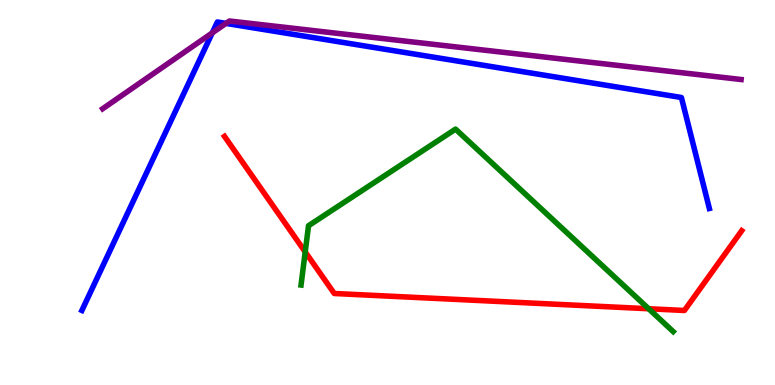[{'lines': ['blue', 'red'], 'intersections': []}, {'lines': ['green', 'red'], 'intersections': [{'x': 3.94, 'y': 3.46}, {'x': 8.37, 'y': 1.98}]}, {'lines': ['purple', 'red'], 'intersections': []}, {'lines': ['blue', 'green'], 'intersections': []}, {'lines': ['blue', 'purple'], 'intersections': [{'x': 2.74, 'y': 9.15}, {'x': 2.92, 'y': 9.39}]}, {'lines': ['green', 'purple'], 'intersections': []}]